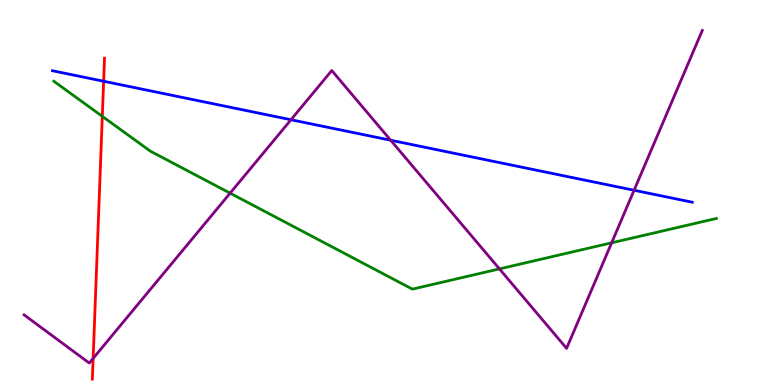[{'lines': ['blue', 'red'], 'intersections': [{'x': 1.34, 'y': 7.89}]}, {'lines': ['green', 'red'], 'intersections': [{'x': 1.32, 'y': 6.98}]}, {'lines': ['purple', 'red'], 'intersections': [{'x': 1.2, 'y': 0.692}]}, {'lines': ['blue', 'green'], 'intersections': []}, {'lines': ['blue', 'purple'], 'intersections': [{'x': 3.75, 'y': 6.89}, {'x': 5.04, 'y': 6.36}, {'x': 8.18, 'y': 5.06}]}, {'lines': ['green', 'purple'], 'intersections': [{'x': 2.97, 'y': 4.98}, {'x': 6.44, 'y': 3.02}, {'x': 7.89, 'y': 3.69}]}]